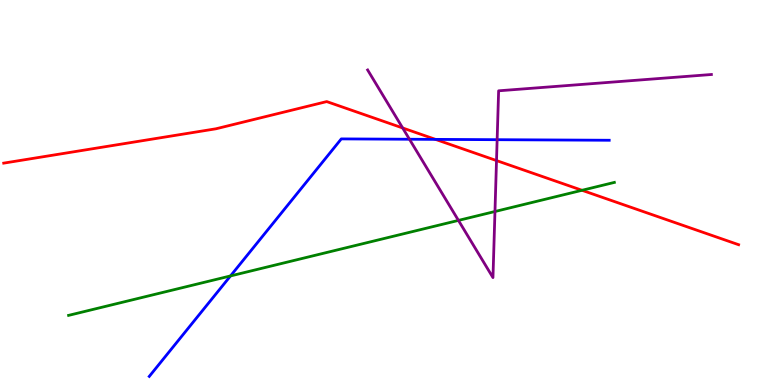[{'lines': ['blue', 'red'], 'intersections': [{'x': 5.62, 'y': 6.38}]}, {'lines': ['green', 'red'], 'intersections': [{'x': 7.51, 'y': 5.06}]}, {'lines': ['purple', 'red'], 'intersections': [{'x': 5.2, 'y': 6.68}, {'x': 6.41, 'y': 5.83}]}, {'lines': ['blue', 'green'], 'intersections': [{'x': 2.97, 'y': 2.83}]}, {'lines': ['blue', 'purple'], 'intersections': [{'x': 5.28, 'y': 6.38}, {'x': 6.41, 'y': 6.37}]}, {'lines': ['green', 'purple'], 'intersections': [{'x': 5.92, 'y': 4.28}, {'x': 6.39, 'y': 4.51}]}]